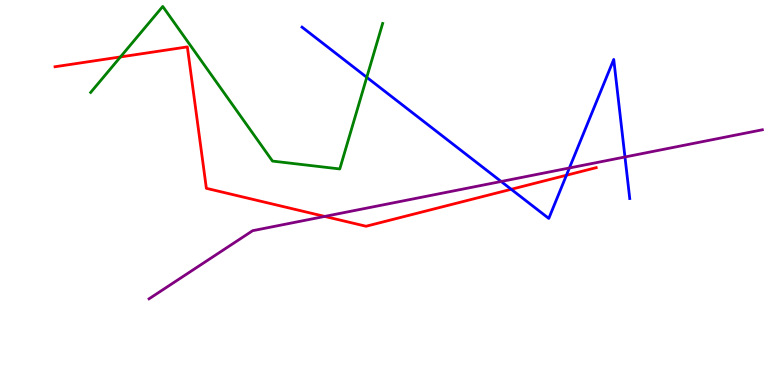[{'lines': ['blue', 'red'], 'intersections': [{'x': 6.6, 'y': 5.08}, {'x': 7.31, 'y': 5.45}]}, {'lines': ['green', 'red'], 'intersections': [{'x': 1.55, 'y': 8.52}]}, {'lines': ['purple', 'red'], 'intersections': [{'x': 4.19, 'y': 4.38}]}, {'lines': ['blue', 'green'], 'intersections': [{'x': 4.73, 'y': 7.99}]}, {'lines': ['blue', 'purple'], 'intersections': [{'x': 6.47, 'y': 5.29}, {'x': 7.35, 'y': 5.64}, {'x': 8.06, 'y': 5.92}]}, {'lines': ['green', 'purple'], 'intersections': []}]